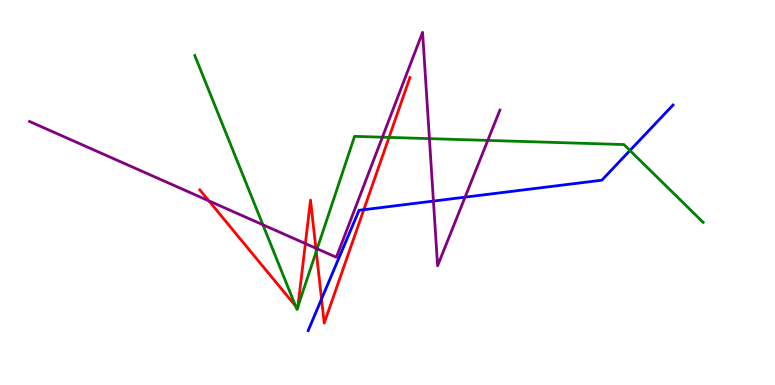[{'lines': ['blue', 'red'], 'intersections': [{'x': 4.15, 'y': 2.23}, {'x': 4.69, 'y': 4.55}]}, {'lines': ['green', 'red'], 'intersections': [{'x': 3.81, 'y': 2.05}, {'x': 3.84, 'y': 1.99}, {'x': 3.84, 'y': 2.03}, {'x': 4.08, 'y': 3.47}, {'x': 5.02, 'y': 6.43}]}, {'lines': ['purple', 'red'], 'intersections': [{'x': 2.7, 'y': 4.78}, {'x': 3.94, 'y': 3.67}, {'x': 4.08, 'y': 3.55}]}, {'lines': ['blue', 'green'], 'intersections': [{'x': 8.13, 'y': 6.09}]}, {'lines': ['blue', 'purple'], 'intersections': [{'x': 5.59, 'y': 4.78}, {'x': 6.0, 'y': 4.88}]}, {'lines': ['green', 'purple'], 'intersections': [{'x': 3.39, 'y': 4.16}, {'x': 4.09, 'y': 3.54}, {'x': 4.93, 'y': 6.44}, {'x': 5.54, 'y': 6.4}, {'x': 6.29, 'y': 6.35}]}]